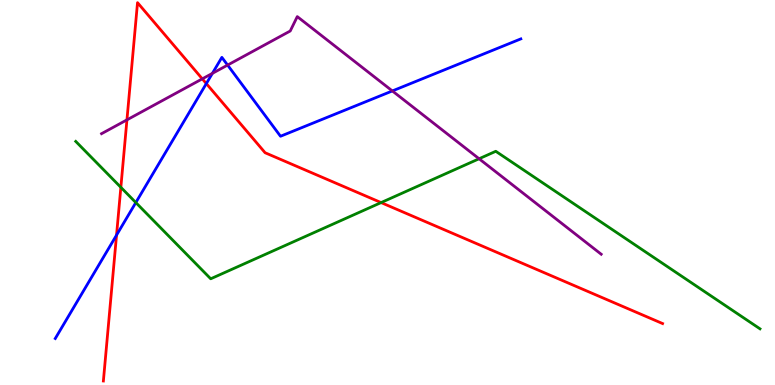[{'lines': ['blue', 'red'], 'intersections': [{'x': 1.5, 'y': 3.89}, {'x': 2.66, 'y': 7.83}]}, {'lines': ['green', 'red'], 'intersections': [{'x': 1.56, 'y': 5.13}, {'x': 4.92, 'y': 4.74}]}, {'lines': ['purple', 'red'], 'intersections': [{'x': 1.64, 'y': 6.89}, {'x': 2.61, 'y': 7.95}]}, {'lines': ['blue', 'green'], 'intersections': [{'x': 1.75, 'y': 4.74}]}, {'lines': ['blue', 'purple'], 'intersections': [{'x': 2.74, 'y': 8.09}, {'x': 2.94, 'y': 8.31}, {'x': 5.06, 'y': 7.64}]}, {'lines': ['green', 'purple'], 'intersections': [{'x': 6.18, 'y': 5.88}]}]